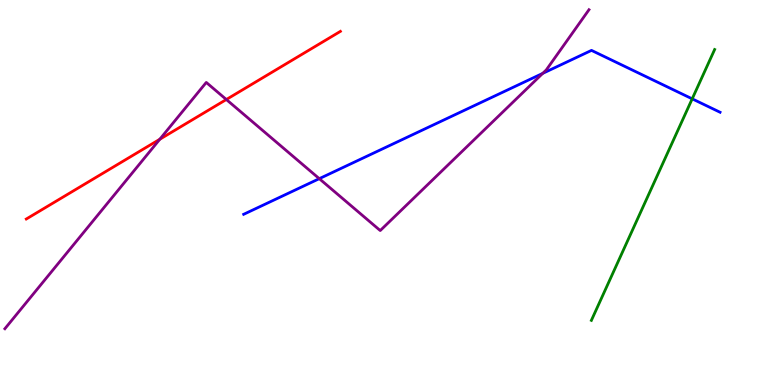[{'lines': ['blue', 'red'], 'intersections': []}, {'lines': ['green', 'red'], 'intersections': []}, {'lines': ['purple', 'red'], 'intersections': [{'x': 2.06, 'y': 6.38}, {'x': 2.92, 'y': 7.42}]}, {'lines': ['blue', 'green'], 'intersections': [{'x': 8.93, 'y': 7.43}]}, {'lines': ['blue', 'purple'], 'intersections': [{'x': 4.12, 'y': 5.36}, {'x': 7.0, 'y': 8.09}]}, {'lines': ['green', 'purple'], 'intersections': []}]